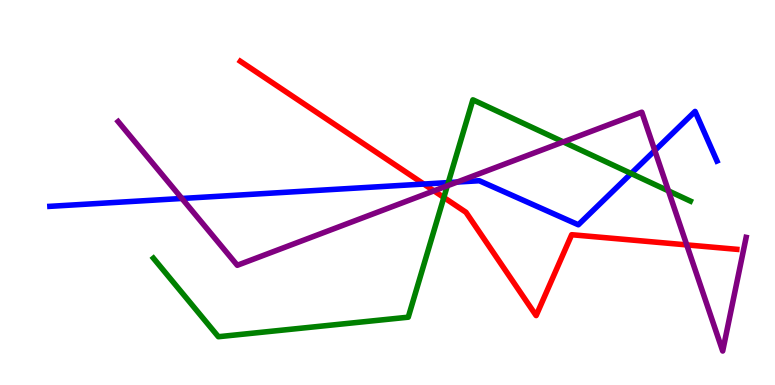[{'lines': ['blue', 'red'], 'intersections': [{'x': 5.47, 'y': 5.22}]}, {'lines': ['green', 'red'], 'intersections': [{'x': 5.73, 'y': 4.87}]}, {'lines': ['purple', 'red'], 'intersections': [{'x': 5.6, 'y': 5.04}, {'x': 8.86, 'y': 3.64}]}, {'lines': ['blue', 'green'], 'intersections': [{'x': 5.78, 'y': 5.26}, {'x': 8.14, 'y': 5.49}]}, {'lines': ['blue', 'purple'], 'intersections': [{'x': 2.35, 'y': 4.85}, {'x': 5.9, 'y': 5.27}, {'x': 8.45, 'y': 6.09}]}, {'lines': ['green', 'purple'], 'intersections': [{'x': 5.77, 'y': 5.17}, {'x': 7.27, 'y': 6.31}, {'x': 8.63, 'y': 5.04}]}]